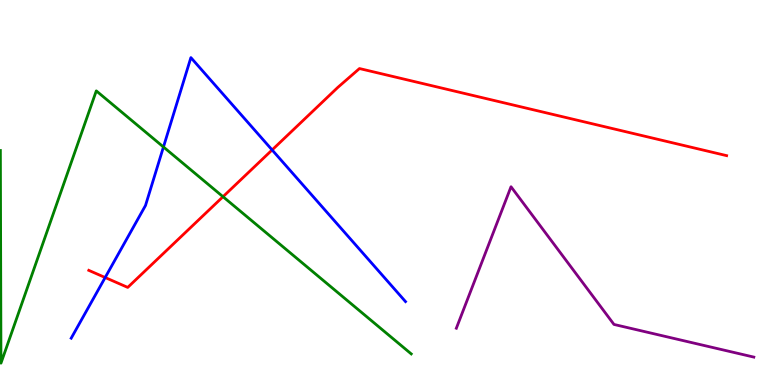[{'lines': ['blue', 'red'], 'intersections': [{'x': 1.36, 'y': 2.79}, {'x': 3.51, 'y': 6.11}]}, {'lines': ['green', 'red'], 'intersections': [{'x': 2.88, 'y': 4.89}]}, {'lines': ['purple', 'red'], 'intersections': []}, {'lines': ['blue', 'green'], 'intersections': [{'x': 2.11, 'y': 6.18}]}, {'lines': ['blue', 'purple'], 'intersections': []}, {'lines': ['green', 'purple'], 'intersections': []}]